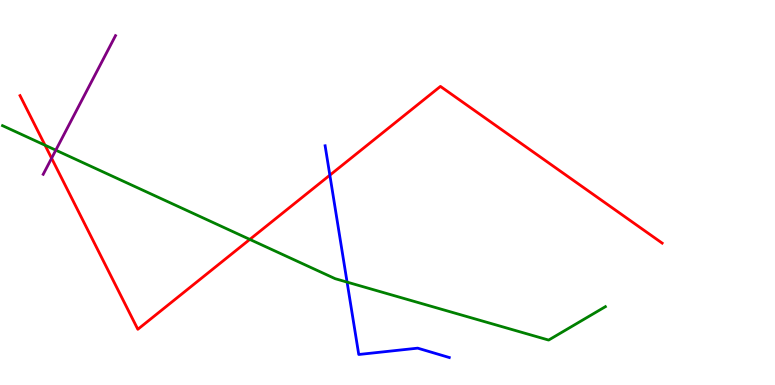[{'lines': ['blue', 'red'], 'intersections': [{'x': 4.26, 'y': 5.45}]}, {'lines': ['green', 'red'], 'intersections': [{'x': 0.581, 'y': 6.23}, {'x': 3.22, 'y': 3.78}]}, {'lines': ['purple', 'red'], 'intersections': [{'x': 0.666, 'y': 5.89}]}, {'lines': ['blue', 'green'], 'intersections': [{'x': 4.48, 'y': 2.67}]}, {'lines': ['blue', 'purple'], 'intersections': []}, {'lines': ['green', 'purple'], 'intersections': [{'x': 0.72, 'y': 6.1}]}]